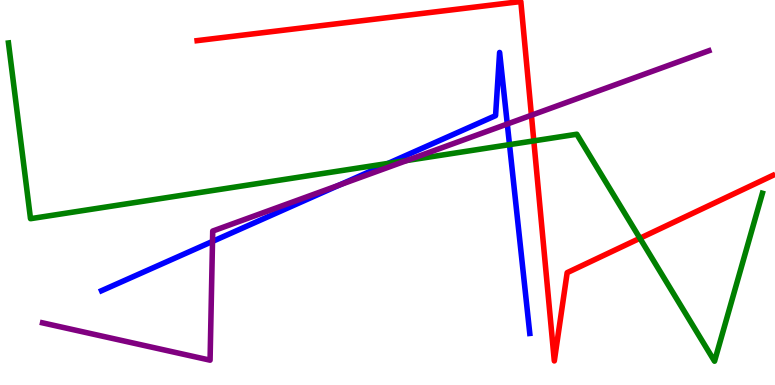[{'lines': ['blue', 'red'], 'intersections': []}, {'lines': ['green', 'red'], 'intersections': [{'x': 6.89, 'y': 6.34}, {'x': 8.26, 'y': 3.81}]}, {'lines': ['purple', 'red'], 'intersections': [{'x': 6.86, 'y': 7.01}]}, {'lines': ['blue', 'green'], 'intersections': [{'x': 5.01, 'y': 5.76}, {'x': 6.57, 'y': 6.24}]}, {'lines': ['blue', 'purple'], 'intersections': [{'x': 2.74, 'y': 3.73}, {'x': 4.38, 'y': 5.2}, {'x': 6.55, 'y': 6.78}]}, {'lines': ['green', 'purple'], 'intersections': [{'x': 5.25, 'y': 5.83}]}]